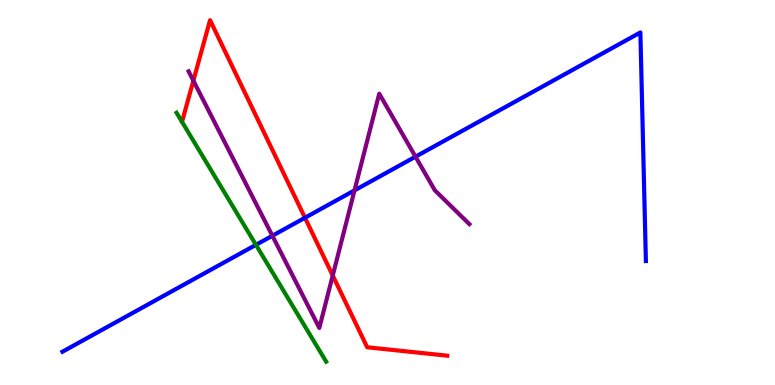[{'lines': ['blue', 'red'], 'intersections': [{'x': 3.94, 'y': 4.34}]}, {'lines': ['green', 'red'], 'intersections': []}, {'lines': ['purple', 'red'], 'intersections': [{'x': 2.5, 'y': 7.9}, {'x': 4.29, 'y': 2.84}]}, {'lines': ['blue', 'green'], 'intersections': [{'x': 3.3, 'y': 3.64}]}, {'lines': ['blue', 'purple'], 'intersections': [{'x': 3.51, 'y': 3.88}, {'x': 4.57, 'y': 5.05}, {'x': 5.36, 'y': 5.93}]}, {'lines': ['green', 'purple'], 'intersections': []}]